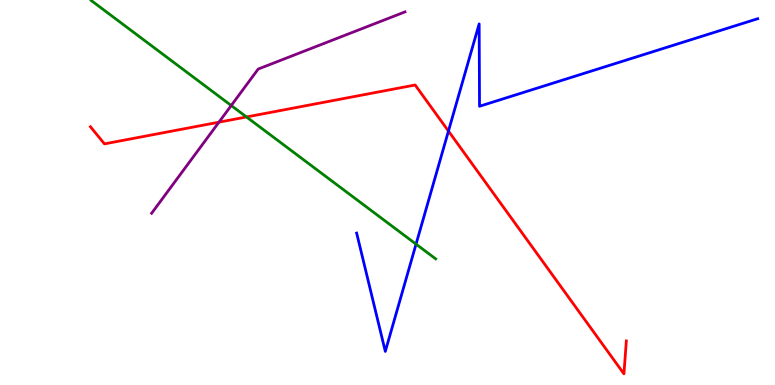[{'lines': ['blue', 'red'], 'intersections': [{'x': 5.79, 'y': 6.6}]}, {'lines': ['green', 'red'], 'intersections': [{'x': 3.18, 'y': 6.96}]}, {'lines': ['purple', 'red'], 'intersections': [{'x': 2.82, 'y': 6.83}]}, {'lines': ['blue', 'green'], 'intersections': [{'x': 5.37, 'y': 3.66}]}, {'lines': ['blue', 'purple'], 'intersections': []}, {'lines': ['green', 'purple'], 'intersections': [{'x': 2.98, 'y': 7.26}]}]